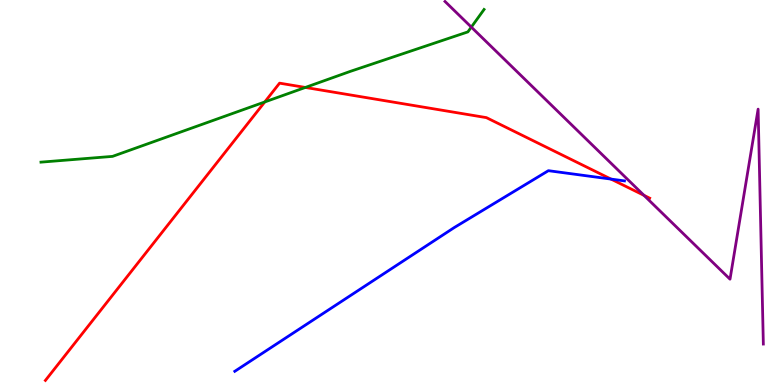[{'lines': ['blue', 'red'], 'intersections': [{'x': 7.88, 'y': 5.35}]}, {'lines': ['green', 'red'], 'intersections': [{'x': 3.42, 'y': 7.35}, {'x': 3.94, 'y': 7.73}]}, {'lines': ['purple', 'red'], 'intersections': [{'x': 8.31, 'y': 4.93}]}, {'lines': ['blue', 'green'], 'intersections': []}, {'lines': ['blue', 'purple'], 'intersections': []}, {'lines': ['green', 'purple'], 'intersections': [{'x': 6.08, 'y': 9.3}]}]